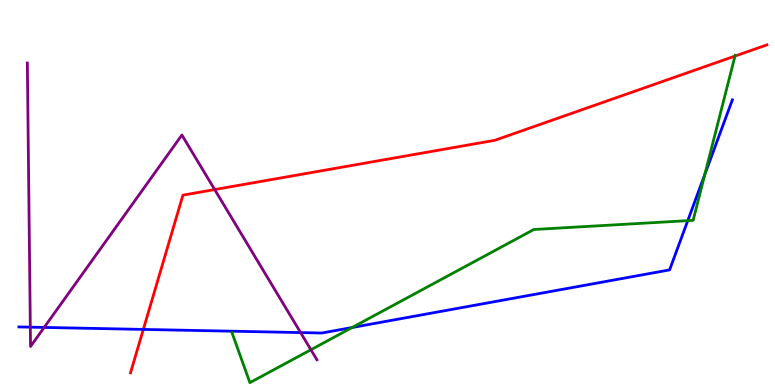[{'lines': ['blue', 'red'], 'intersections': [{'x': 1.85, 'y': 1.44}]}, {'lines': ['green', 'red'], 'intersections': [{'x': 9.48, 'y': 8.54}]}, {'lines': ['purple', 'red'], 'intersections': [{'x': 2.77, 'y': 5.08}]}, {'lines': ['blue', 'green'], 'intersections': [{'x': 4.54, 'y': 1.49}, {'x': 8.87, 'y': 4.27}, {'x': 9.09, 'y': 5.47}]}, {'lines': ['blue', 'purple'], 'intersections': [{'x': 0.391, 'y': 1.5}, {'x': 0.57, 'y': 1.5}, {'x': 3.88, 'y': 1.36}]}, {'lines': ['green', 'purple'], 'intersections': [{'x': 4.01, 'y': 0.916}]}]